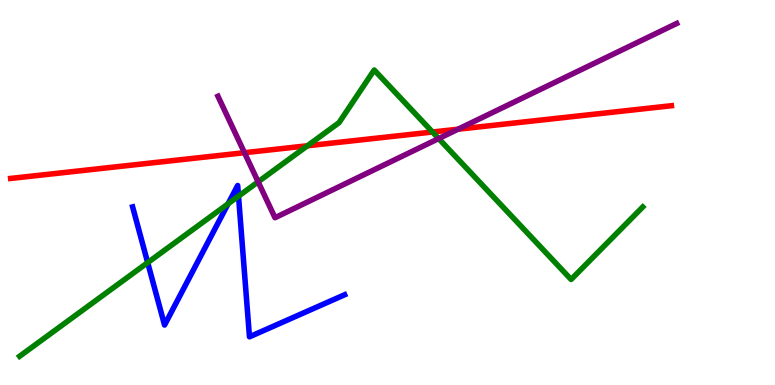[{'lines': ['blue', 'red'], 'intersections': []}, {'lines': ['green', 'red'], 'intersections': [{'x': 3.97, 'y': 6.21}, {'x': 5.58, 'y': 6.57}]}, {'lines': ['purple', 'red'], 'intersections': [{'x': 3.15, 'y': 6.03}, {'x': 5.91, 'y': 6.64}]}, {'lines': ['blue', 'green'], 'intersections': [{'x': 1.91, 'y': 3.18}, {'x': 2.94, 'y': 4.71}, {'x': 3.08, 'y': 4.9}]}, {'lines': ['blue', 'purple'], 'intersections': []}, {'lines': ['green', 'purple'], 'intersections': [{'x': 3.33, 'y': 5.28}, {'x': 5.66, 'y': 6.4}]}]